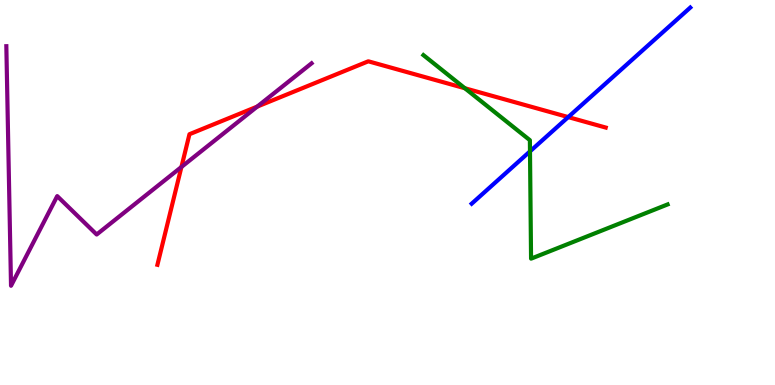[{'lines': ['blue', 'red'], 'intersections': [{'x': 7.33, 'y': 6.96}]}, {'lines': ['green', 'red'], 'intersections': [{'x': 6.0, 'y': 7.71}]}, {'lines': ['purple', 'red'], 'intersections': [{'x': 2.34, 'y': 5.66}, {'x': 3.32, 'y': 7.23}]}, {'lines': ['blue', 'green'], 'intersections': [{'x': 6.84, 'y': 6.07}]}, {'lines': ['blue', 'purple'], 'intersections': []}, {'lines': ['green', 'purple'], 'intersections': []}]